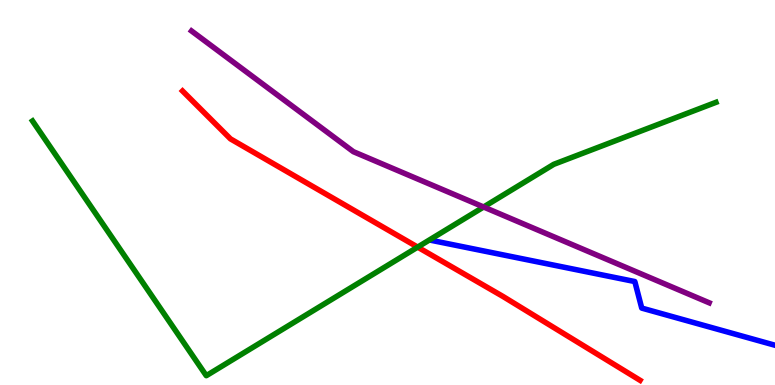[{'lines': ['blue', 'red'], 'intersections': []}, {'lines': ['green', 'red'], 'intersections': [{'x': 5.39, 'y': 3.58}]}, {'lines': ['purple', 'red'], 'intersections': []}, {'lines': ['blue', 'green'], 'intersections': []}, {'lines': ['blue', 'purple'], 'intersections': []}, {'lines': ['green', 'purple'], 'intersections': [{'x': 6.24, 'y': 4.62}]}]